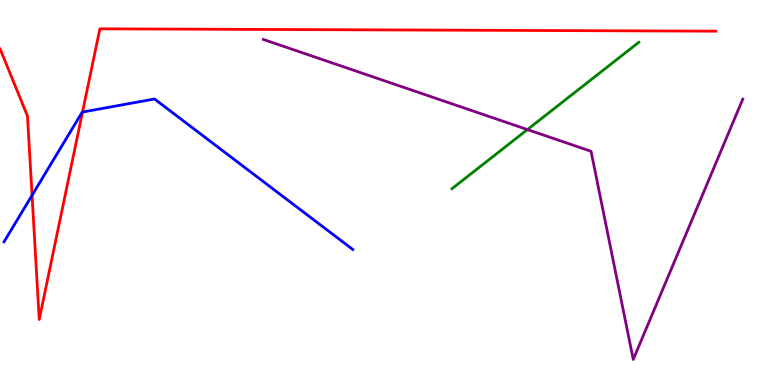[{'lines': ['blue', 'red'], 'intersections': [{'x': 0.414, 'y': 4.93}, {'x': 1.06, 'y': 7.09}]}, {'lines': ['green', 'red'], 'intersections': []}, {'lines': ['purple', 'red'], 'intersections': []}, {'lines': ['blue', 'green'], 'intersections': []}, {'lines': ['blue', 'purple'], 'intersections': []}, {'lines': ['green', 'purple'], 'intersections': [{'x': 6.81, 'y': 6.63}]}]